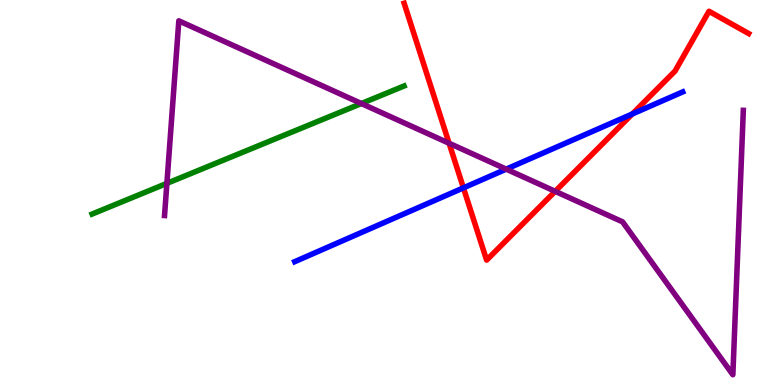[{'lines': ['blue', 'red'], 'intersections': [{'x': 5.98, 'y': 5.12}, {'x': 8.16, 'y': 7.04}]}, {'lines': ['green', 'red'], 'intersections': []}, {'lines': ['purple', 'red'], 'intersections': [{'x': 5.79, 'y': 6.28}, {'x': 7.16, 'y': 5.03}]}, {'lines': ['blue', 'green'], 'intersections': []}, {'lines': ['blue', 'purple'], 'intersections': [{'x': 6.53, 'y': 5.61}]}, {'lines': ['green', 'purple'], 'intersections': [{'x': 2.15, 'y': 5.24}, {'x': 4.66, 'y': 7.31}]}]